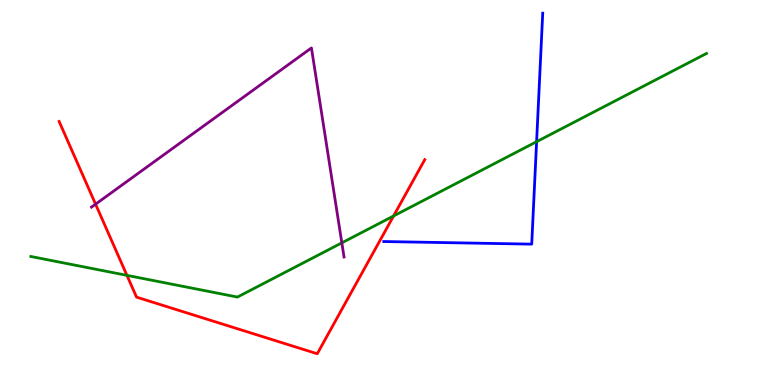[{'lines': ['blue', 'red'], 'intersections': []}, {'lines': ['green', 'red'], 'intersections': [{'x': 1.64, 'y': 2.85}, {'x': 5.08, 'y': 4.39}]}, {'lines': ['purple', 'red'], 'intersections': [{'x': 1.23, 'y': 4.7}]}, {'lines': ['blue', 'green'], 'intersections': [{'x': 6.92, 'y': 6.32}]}, {'lines': ['blue', 'purple'], 'intersections': []}, {'lines': ['green', 'purple'], 'intersections': [{'x': 4.41, 'y': 3.69}]}]